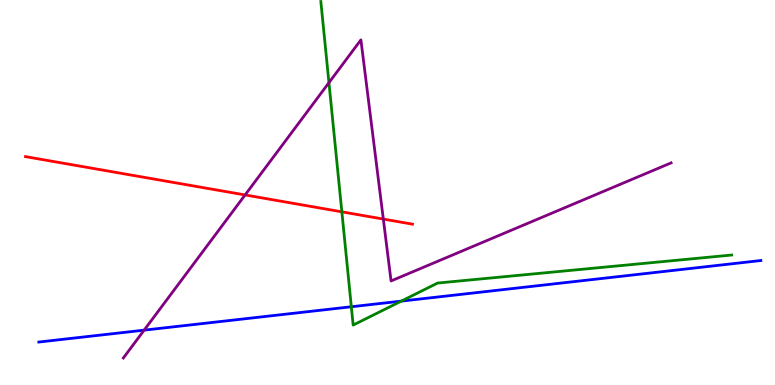[{'lines': ['blue', 'red'], 'intersections': []}, {'lines': ['green', 'red'], 'intersections': [{'x': 4.41, 'y': 4.5}]}, {'lines': ['purple', 'red'], 'intersections': [{'x': 3.16, 'y': 4.94}, {'x': 4.95, 'y': 4.31}]}, {'lines': ['blue', 'green'], 'intersections': [{'x': 4.53, 'y': 2.03}, {'x': 5.18, 'y': 2.18}]}, {'lines': ['blue', 'purple'], 'intersections': [{'x': 1.86, 'y': 1.42}]}, {'lines': ['green', 'purple'], 'intersections': [{'x': 4.24, 'y': 7.85}]}]